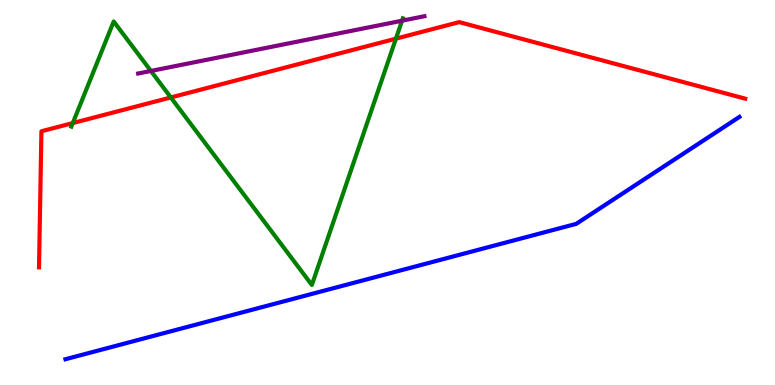[{'lines': ['blue', 'red'], 'intersections': []}, {'lines': ['green', 'red'], 'intersections': [{'x': 0.939, 'y': 6.8}, {'x': 2.2, 'y': 7.47}, {'x': 5.11, 'y': 9.0}]}, {'lines': ['purple', 'red'], 'intersections': []}, {'lines': ['blue', 'green'], 'intersections': []}, {'lines': ['blue', 'purple'], 'intersections': []}, {'lines': ['green', 'purple'], 'intersections': [{'x': 1.95, 'y': 8.16}, {'x': 5.19, 'y': 9.46}]}]